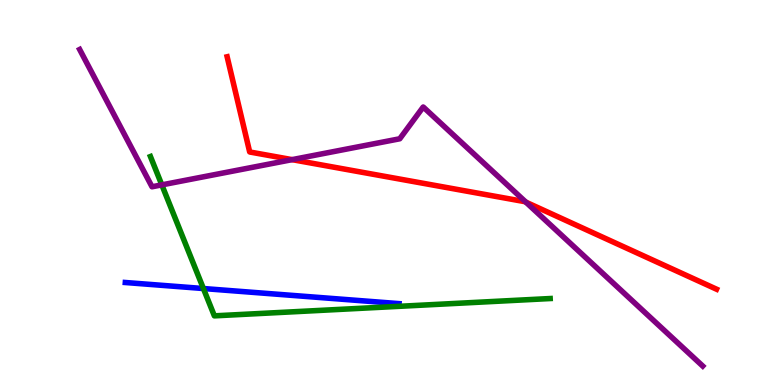[{'lines': ['blue', 'red'], 'intersections': []}, {'lines': ['green', 'red'], 'intersections': []}, {'lines': ['purple', 'red'], 'intersections': [{'x': 3.77, 'y': 5.85}, {'x': 6.79, 'y': 4.75}]}, {'lines': ['blue', 'green'], 'intersections': [{'x': 2.62, 'y': 2.51}]}, {'lines': ['blue', 'purple'], 'intersections': []}, {'lines': ['green', 'purple'], 'intersections': [{'x': 2.09, 'y': 5.2}]}]